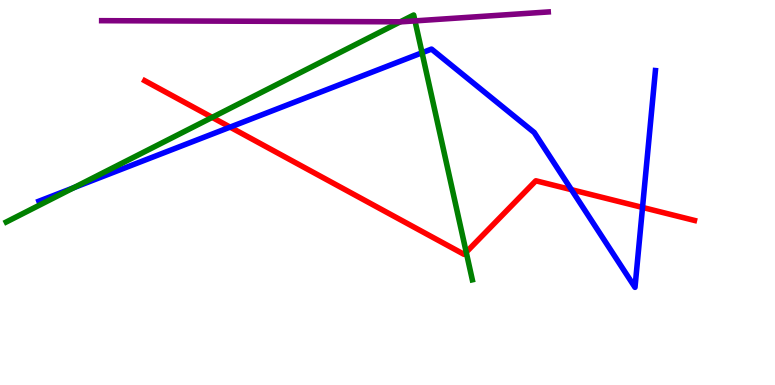[{'lines': ['blue', 'red'], 'intersections': [{'x': 2.97, 'y': 6.7}, {'x': 7.37, 'y': 5.07}, {'x': 8.29, 'y': 4.61}]}, {'lines': ['green', 'red'], 'intersections': [{'x': 2.74, 'y': 6.95}, {'x': 6.02, 'y': 3.45}]}, {'lines': ['purple', 'red'], 'intersections': []}, {'lines': ['blue', 'green'], 'intersections': [{'x': 0.953, 'y': 5.13}, {'x': 5.45, 'y': 8.63}]}, {'lines': ['blue', 'purple'], 'intersections': []}, {'lines': ['green', 'purple'], 'intersections': [{'x': 5.17, 'y': 9.43}, {'x': 5.35, 'y': 9.46}]}]